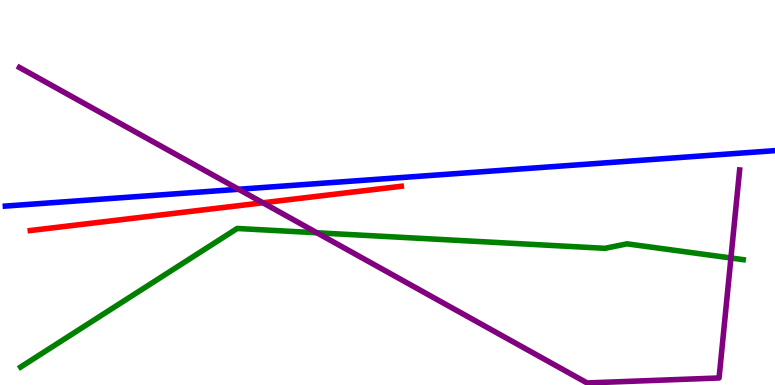[{'lines': ['blue', 'red'], 'intersections': []}, {'lines': ['green', 'red'], 'intersections': []}, {'lines': ['purple', 'red'], 'intersections': [{'x': 3.39, 'y': 4.73}]}, {'lines': ['blue', 'green'], 'intersections': []}, {'lines': ['blue', 'purple'], 'intersections': [{'x': 3.08, 'y': 5.08}]}, {'lines': ['green', 'purple'], 'intersections': [{'x': 4.09, 'y': 3.95}, {'x': 9.43, 'y': 3.3}]}]